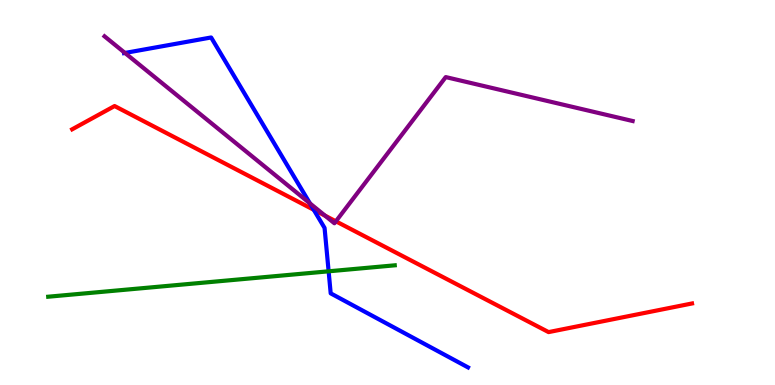[{'lines': ['blue', 'red'], 'intersections': [{'x': 4.05, 'y': 4.55}]}, {'lines': ['green', 'red'], 'intersections': []}, {'lines': ['purple', 'red'], 'intersections': [{'x': 4.19, 'y': 4.4}, {'x': 4.33, 'y': 4.25}]}, {'lines': ['blue', 'green'], 'intersections': [{'x': 4.24, 'y': 2.95}]}, {'lines': ['blue', 'purple'], 'intersections': [{'x': 1.61, 'y': 8.62}, {'x': 4.0, 'y': 4.72}]}, {'lines': ['green', 'purple'], 'intersections': []}]